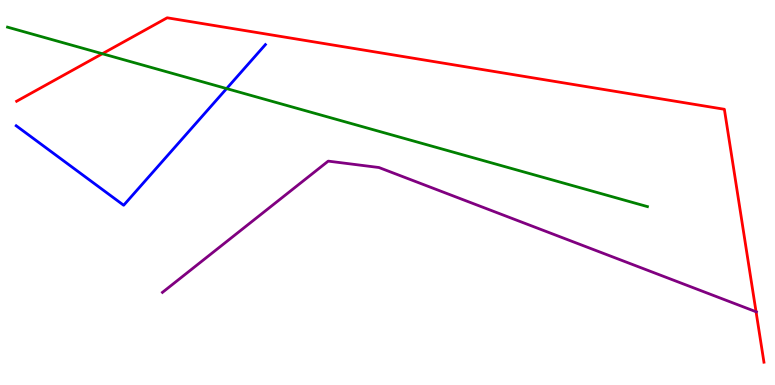[{'lines': ['blue', 'red'], 'intersections': []}, {'lines': ['green', 'red'], 'intersections': [{'x': 1.32, 'y': 8.6}]}, {'lines': ['purple', 'red'], 'intersections': [{'x': 9.76, 'y': 1.9}]}, {'lines': ['blue', 'green'], 'intersections': [{'x': 2.92, 'y': 7.7}]}, {'lines': ['blue', 'purple'], 'intersections': []}, {'lines': ['green', 'purple'], 'intersections': []}]